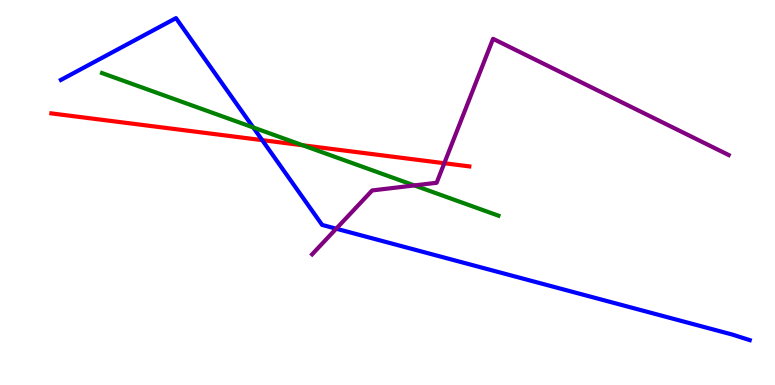[{'lines': ['blue', 'red'], 'intersections': [{'x': 3.38, 'y': 6.36}]}, {'lines': ['green', 'red'], 'intersections': [{'x': 3.91, 'y': 6.23}]}, {'lines': ['purple', 'red'], 'intersections': [{'x': 5.73, 'y': 5.76}]}, {'lines': ['blue', 'green'], 'intersections': [{'x': 3.27, 'y': 6.69}]}, {'lines': ['blue', 'purple'], 'intersections': [{'x': 4.34, 'y': 4.06}]}, {'lines': ['green', 'purple'], 'intersections': [{'x': 5.35, 'y': 5.18}]}]